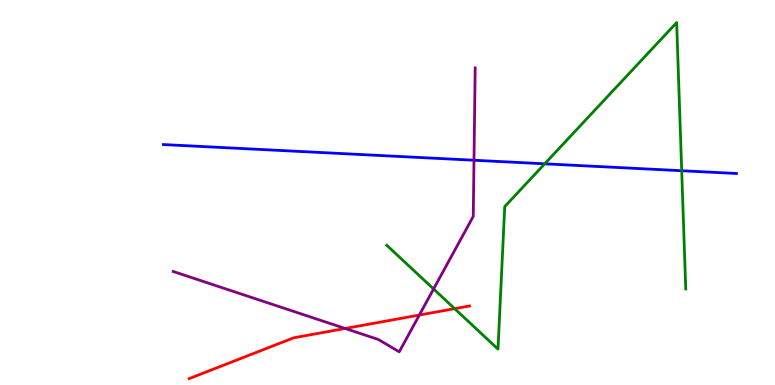[{'lines': ['blue', 'red'], 'intersections': []}, {'lines': ['green', 'red'], 'intersections': [{'x': 5.87, 'y': 1.98}]}, {'lines': ['purple', 'red'], 'intersections': [{'x': 4.45, 'y': 1.47}, {'x': 5.41, 'y': 1.82}]}, {'lines': ['blue', 'green'], 'intersections': [{'x': 7.03, 'y': 5.75}, {'x': 8.8, 'y': 5.57}]}, {'lines': ['blue', 'purple'], 'intersections': [{'x': 6.12, 'y': 5.84}]}, {'lines': ['green', 'purple'], 'intersections': [{'x': 5.59, 'y': 2.49}]}]